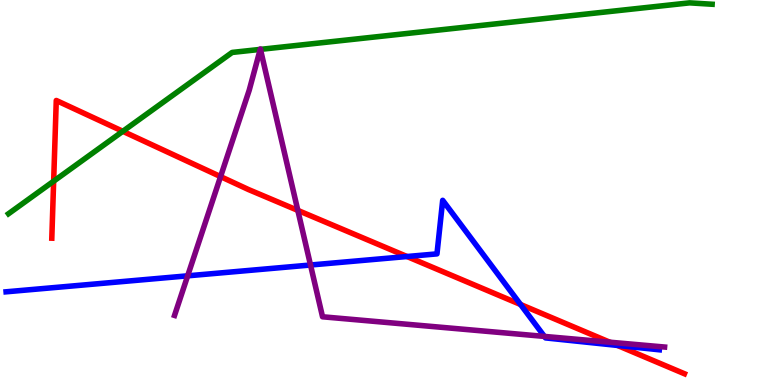[{'lines': ['blue', 'red'], 'intersections': [{'x': 5.25, 'y': 3.34}, {'x': 6.72, 'y': 2.09}, {'x': 7.97, 'y': 1.03}]}, {'lines': ['green', 'red'], 'intersections': [{'x': 0.692, 'y': 5.29}, {'x': 1.58, 'y': 6.59}]}, {'lines': ['purple', 'red'], 'intersections': [{'x': 2.85, 'y': 5.41}, {'x': 3.84, 'y': 4.54}, {'x': 7.87, 'y': 1.11}]}, {'lines': ['blue', 'green'], 'intersections': []}, {'lines': ['blue', 'purple'], 'intersections': [{'x': 2.42, 'y': 2.84}, {'x': 4.01, 'y': 3.12}, {'x': 7.02, 'y': 1.26}]}, {'lines': ['green', 'purple'], 'intersections': [{'x': 3.36, 'y': 8.72}, {'x': 3.36, 'y': 8.72}]}]